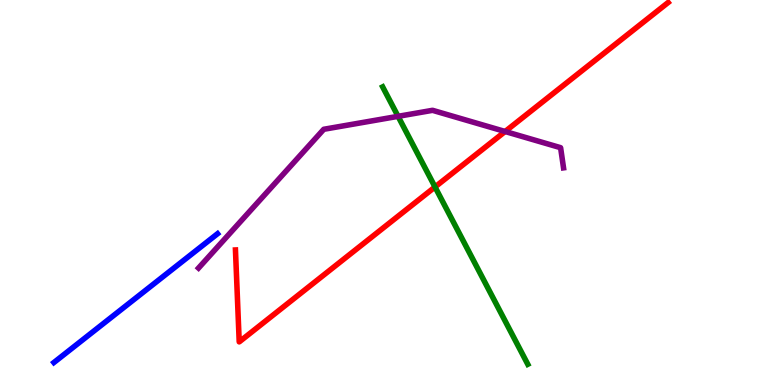[{'lines': ['blue', 'red'], 'intersections': []}, {'lines': ['green', 'red'], 'intersections': [{'x': 5.61, 'y': 5.14}]}, {'lines': ['purple', 'red'], 'intersections': [{'x': 6.52, 'y': 6.58}]}, {'lines': ['blue', 'green'], 'intersections': []}, {'lines': ['blue', 'purple'], 'intersections': []}, {'lines': ['green', 'purple'], 'intersections': [{'x': 5.14, 'y': 6.98}]}]